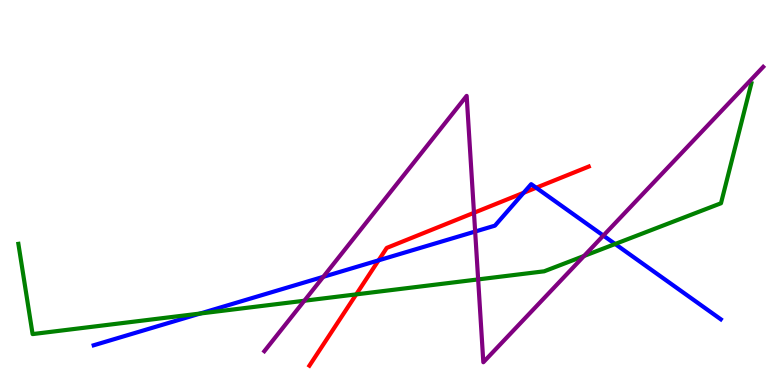[{'lines': ['blue', 'red'], 'intersections': [{'x': 4.88, 'y': 3.24}, {'x': 6.76, 'y': 4.99}, {'x': 6.92, 'y': 5.12}]}, {'lines': ['green', 'red'], 'intersections': [{'x': 4.6, 'y': 2.35}]}, {'lines': ['purple', 'red'], 'intersections': [{'x': 6.12, 'y': 4.47}]}, {'lines': ['blue', 'green'], 'intersections': [{'x': 2.58, 'y': 1.86}, {'x': 7.94, 'y': 3.66}]}, {'lines': ['blue', 'purple'], 'intersections': [{'x': 4.17, 'y': 2.81}, {'x': 6.13, 'y': 3.99}, {'x': 7.79, 'y': 3.88}]}, {'lines': ['green', 'purple'], 'intersections': [{'x': 3.93, 'y': 2.19}, {'x': 6.17, 'y': 2.74}, {'x': 7.54, 'y': 3.35}]}]